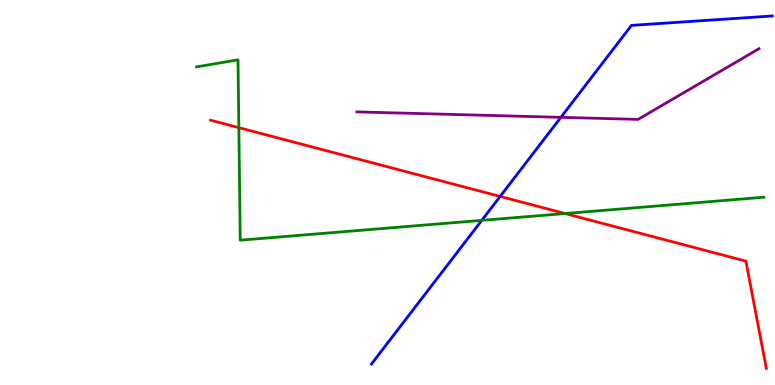[{'lines': ['blue', 'red'], 'intersections': [{'x': 6.45, 'y': 4.9}]}, {'lines': ['green', 'red'], 'intersections': [{'x': 3.08, 'y': 6.68}, {'x': 7.29, 'y': 4.45}]}, {'lines': ['purple', 'red'], 'intersections': []}, {'lines': ['blue', 'green'], 'intersections': [{'x': 6.22, 'y': 4.28}]}, {'lines': ['blue', 'purple'], 'intersections': [{'x': 7.24, 'y': 6.95}]}, {'lines': ['green', 'purple'], 'intersections': []}]